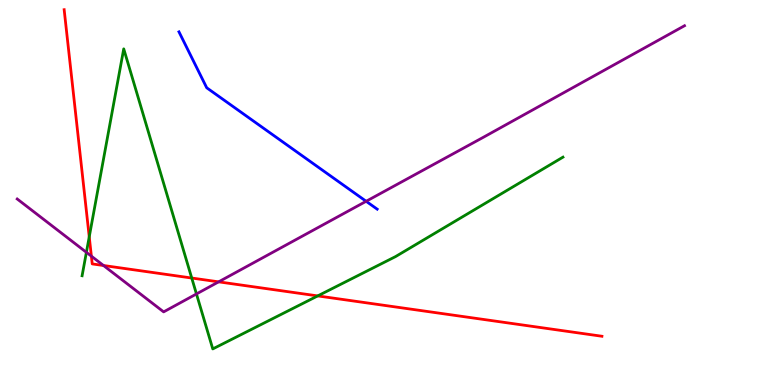[{'lines': ['blue', 'red'], 'intersections': []}, {'lines': ['green', 'red'], 'intersections': [{'x': 1.15, 'y': 3.85}, {'x': 2.47, 'y': 2.78}, {'x': 4.1, 'y': 2.31}]}, {'lines': ['purple', 'red'], 'intersections': [{'x': 1.18, 'y': 3.35}, {'x': 1.34, 'y': 3.1}, {'x': 2.82, 'y': 2.68}]}, {'lines': ['blue', 'green'], 'intersections': []}, {'lines': ['blue', 'purple'], 'intersections': [{'x': 4.72, 'y': 4.77}]}, {'lines': ['green', 'purple'], 'intersections': [{'x': 1.11, 'y': 3.45}, {'x': 2.53, 'y': 2.36}]}]